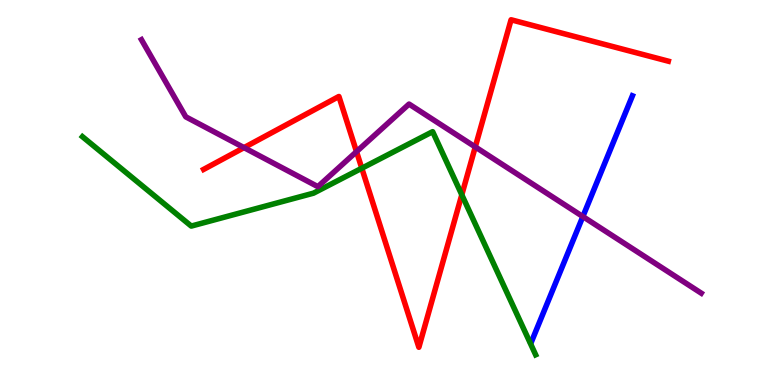[{'lines': ['blue', 'red'], 'intersections': []}, {'lines': ['green', 'red'], 'intersections': [{'x': 4.67, 'y': 5.63}, {'x': 5.96, 'y': 4.94}]}, {'lines': ['purple', 'red'], 'intersections': [{'x': 3.15, 'y': 6.17}, {'x': 4.6, 'y': 6.06}, {'x': 6.13, 'y': 6.18}]}, {'lines': ['blue', 'green'], 'intersections': []}, {'lines': ['blue', 'purple'], 'intersections': [{'x': 7.52, 'y': 4.38}]}, {'lines': ['green', 'purple'], 'intersections': []}]